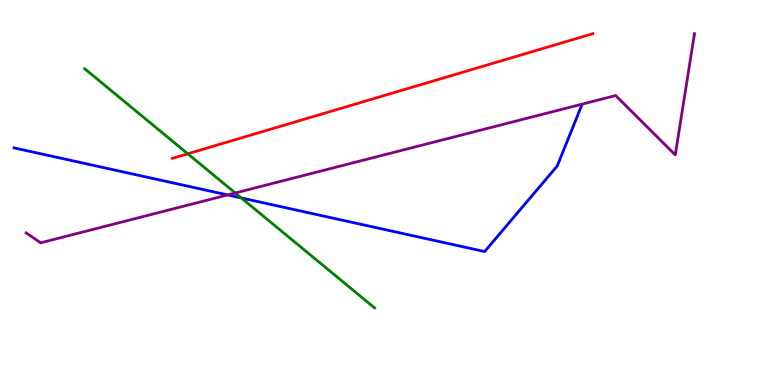[{'lines': ['blue', 'red'], 'intersections': []}, {'lines': ['green', 'red'], 'intersections': [{'x': 2.42, 'y': 6.01}]}, {'lines': ['purple', 'red'], 'intersections': []}, {'lines': ['blue', 'green'], 'intersections': [{'x': 3.11, 'y': 4.86}]}, {'lines': ['blue', 'purple'], 'intersections': [{'x': 2.94, 'y': 4.94}]}, {'lines': ['green', 'purple'], 'intersections': [{'x': 3.04, 'y': 4.99}]}]